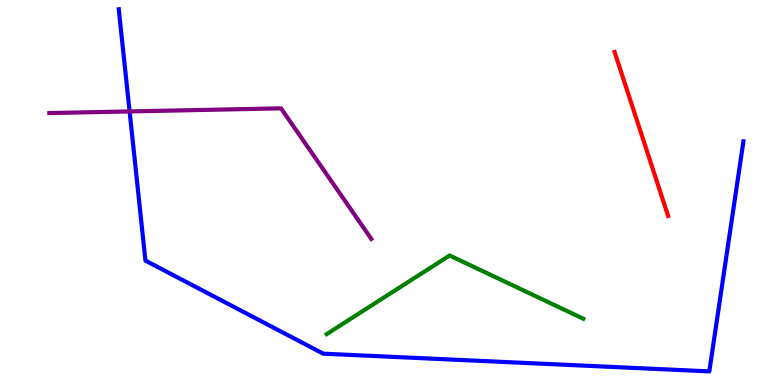[{'lines': ['blue', 'red'], 'intersections': []}, {'lines': ['green', 'red'], 'intersections': []}, {'lines': ['purple', 'red'], 'intersections': []}, {'lines': ['blue', 'green'], 'intersections': []}, {'lines': ['blue', 'purple'], 'intersections': [{'x': 1.67, 'y': 7.11}]}, {'lines': ['green', 'purple'], 'intersections': []}]